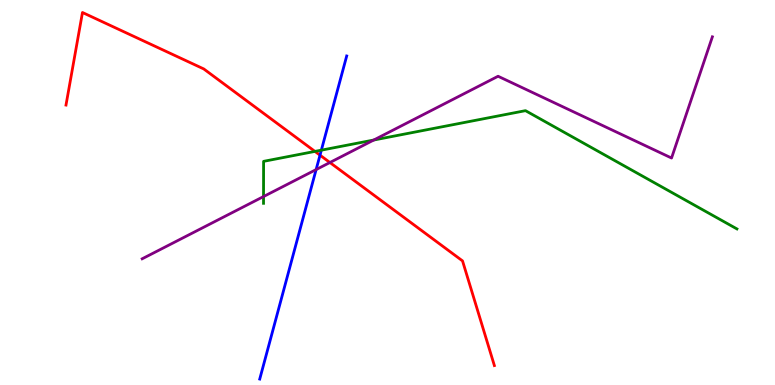[{'lines': ['blue', 'red'], 'intersections': [{'x': 4.13, 'y': 5.97}]}, {'lines': ['green', 'red'], 'intersections': [{'x': 4.06, 'y': 6.07}]}, {'lines': ['purple', 'red'], 'intersections': [{'x': 4.26, 'y': 5.78}]}, {'lines': ['blue', 'green'], 'intersections': [{'x': 4.15, 'y': 6.1}]}, {'lines': ['blue', 'purple'], 'intersections': [{'x': 4.08, 'y': 5.6}]}, {'lines': ['green', 'purple'], 'intersections': [{'x': 3.4, 'y': 4.89}, {'x': 4.82, 'y': 6.36}]}]